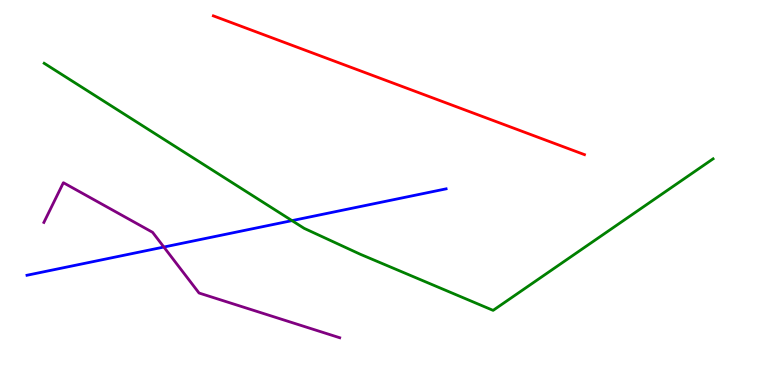[{'lines': ['blue', 'red'], 'intersections': []}, {'lines': ['green', 'red'], 'intersections': []}, {'lines': ['purple', 'red'], 'intersections': []}, {'lines': ['blue', 'green'], 'intersections': [{'x': 3.77, 'y': 4.27}]}, {'lines': ['blue', 'purple'], 'intersections': [{'x': 2.11, 'y': 3.58}]}, {'lines': ['green', 'purple'], 'intersections': []}]